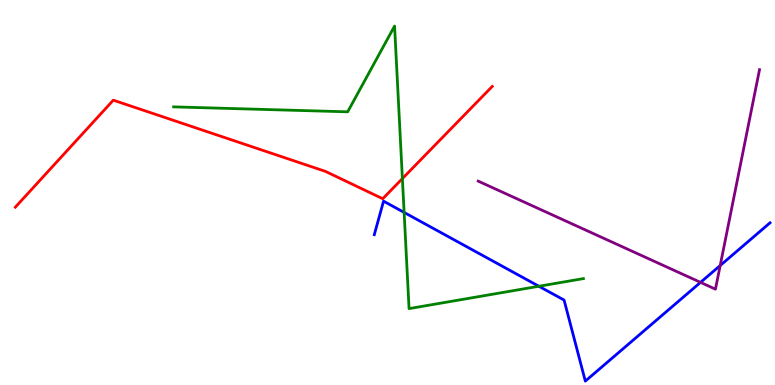[{'lines': ['blue', 'red'], 'intersections': []}, {'lines': ['green', 'red'], 'intersections': [{'x': 5.19, 'y': 5.36}]}, {'lines': ['purple', 'red'], 'intersections': []}, {'lines': ['blue', 'green'], 'intersections': [{'x': 5.21, 'y': 4.48}, {'x': 6.95, 'y': 2.56}]}, {'lines': ['blue', 'purple'], 'intersections': [{'x': 9.04, 'y': 2.67}, {'x': 9.29, 'y': 3.1}]}, {'lines': ['green', 'purple'], 'intersections': []}]